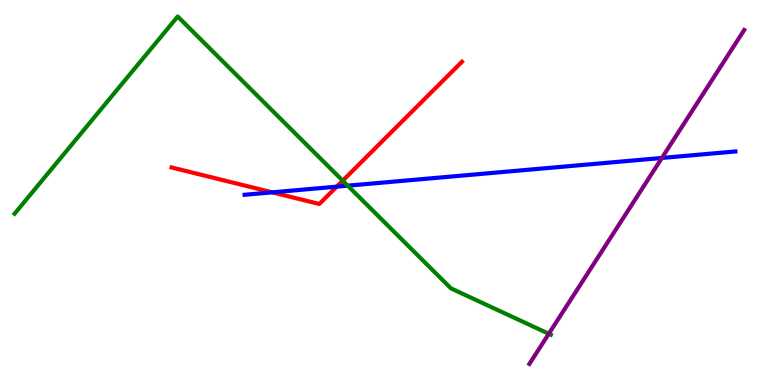[{'lines': ['blue', 'red'], 'intersections': [{'x': 3.51, 'y': 5.0}, {'x': 4.34, 'y': 5.15}]}, {'lines': ['green', 'red'], 'intersections': [{'x': 4.42, 'y': 5.31}]}, {'lines': ['purple', 'red'], 'intersections': []}, {'lines': ['blue', 'green'], 'intersections': [{'x': 4.49, 'y': 5.18}]}, {'lines': ['blue', 'purple'], 'intersections': [{'x': 8.54, 'y': 5.9}]}, {'lines': ['green', 'purple'], 'intersections': [{'x': 7.08, 'y': 1.33}]}]